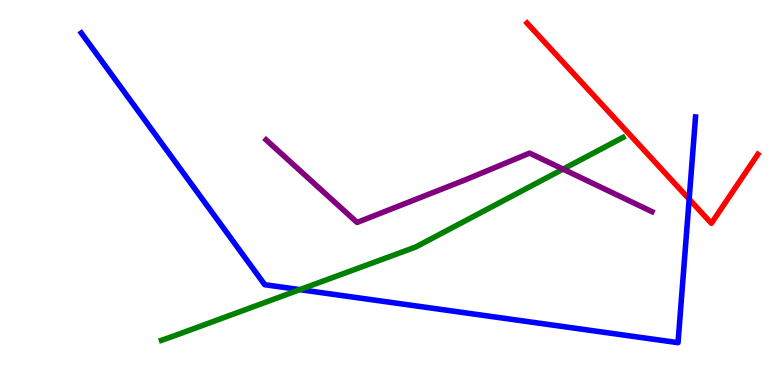[{'lines': ['blue', 'red'], 'intersections': [{'x': 8.89, 'y': 4.83}]}, {'lines': ['green', 'red'], 'intersections': []}, {'lines': ['purple', 'red'], 'intersections': []}, {'lines': ['blue', 'green'], 'intersections': [{'x': 3.87, 'y': 2.48}]}, {'lines': ['blue', 'purple'], 'intersections': []}, {'lines': ['green', 'purple'], 'intersections': [{'x': 7.27, 'y': 5.61}]}]